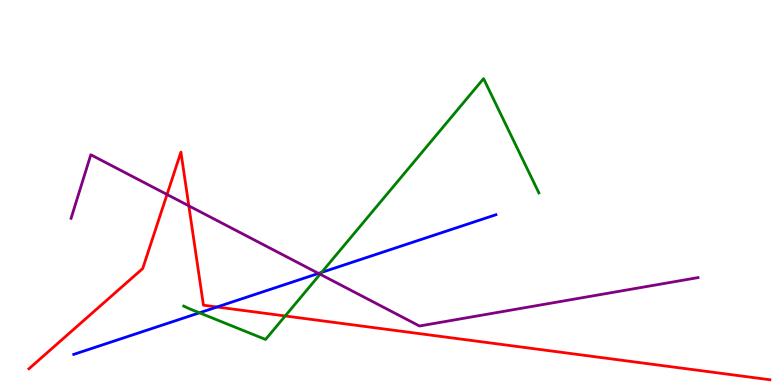[{'lines': ['blue', 'red'], 'intersections': [{'x': 2.8, 'y': 2.03}]}, {'lines': ['green', 'red'], 'intersections': [{'x': 3.68, 'y': 1.79}]}, {'lines': ['purple', 'red'], 'intersections': [{'x': 2.16, 'y': 4.95}, {'x': 2.44, 'y': 4.65}]}, {'lines': ['blue', 'green'], 'intersections': [{'x': 2.57, 'y': 1.88}, {'x': 4.15, 'y': 2.92}]}, {'lines': ['blue', 'purple'], 'intersections': [{'x': 4.11, 'y': 2.9}]}, {'lines': ['green', 'purple'], 'intersections': [{'x': 4.13, 'y': 2.88}]}]